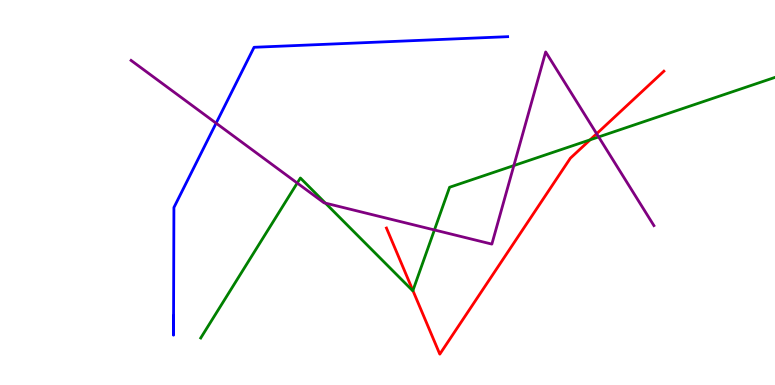[{'lines': ['blue', 'red'], 'intersections': []}, {'lines': ['green', 'red'], 'intersections': [{'x': 5.33, 'y': 2.45}, {'x': 7.61, 'y': 6.37}]}, {'lines': ['purple', 'red'], 'intersections': [{'x': 7.7, 'y': 6.53}]}, {'lines': ['blue', 'green'], 'intersections': []}, {'lines': ['blue', 'purple'], 'intersections': [{'x': 2.79, 'y': 6.8}]}, {'lines': ['green', 'purple'], 'intersections': [{'x': 3.84, 'y': 5.25}, {'x': 4.2, 'y': 4.72}, {'x': 5.61, 'y': 4.03}, {'x': 6.63, 'y': 5.7}, {'x': 7.72, 'y': 6.44}]}]